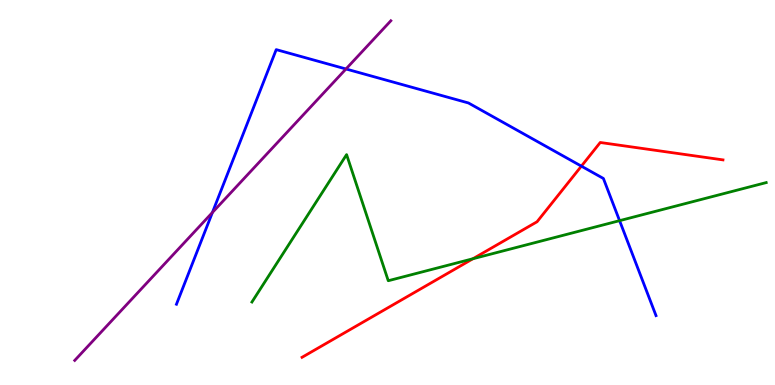[{'lines': ['blue', 'red'], 'intersections': [{'x': 7.5, 'y': 5.68}]}, {'lines': ['green', 'red'], 'intersections': [{'x': 6.1, 'y': 3.28}]}, {'lines': ['purple', 'red'], 'intersections': []}, {'lines': ['blue', 'green'], 'intersections': [{'x': 7.99, 'y': 4.27}]}, {'lines': ['blue', 'purple'], 'intersections': [{'x': 2.74, 'y': 4.48}, {'x': 4.46, 'y': 8.21}]}, {'lines': ['green', 'purple'], 'intersections': []}]